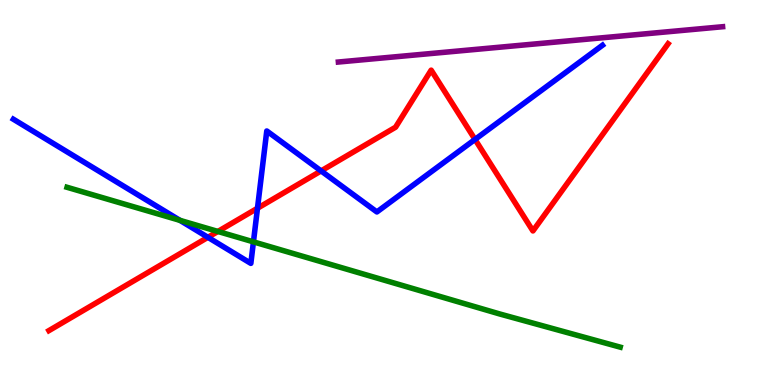[{'lines': ['blue', 'red'], 'intersections': [{'x': 2.68, 'y': 3.84}, {'x': 3.32, 'y': 4.59}, {'x': 4.14, 'y': 5.56}, {'x': 6.13, 'y': 6.38}]}, {'lines': ['green', 'red'], 'intersections': [{'x': 2.81, 'y': 3.99}]}, {'lines': ['purple', 'red'], 'intersections': []}, {'lines': ['blue', 'green'], 'intersections': [{'x': 2.32, 'y': 4.28}, {'x': 3.27, 'y': 3.72}]}, {'lines': ['blue', 'purple'], 'intersections': []}, {'lines': ['green', 'purple'], 'intersections': []}]